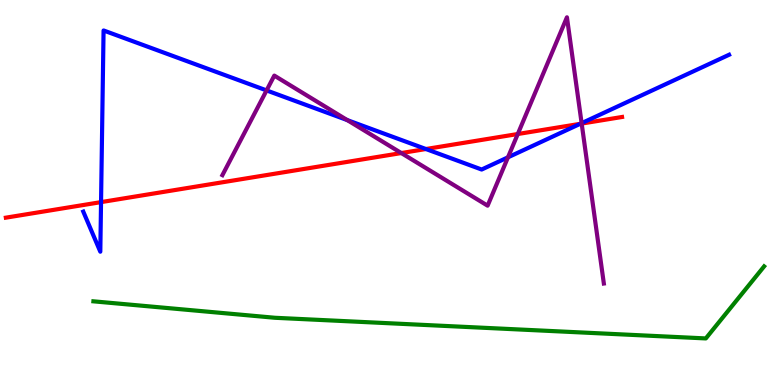[{'lines': ['blue', 'red'], 'intersections': [{'x': 1.3, 'y': 4.75}, {'x': 5.5, 'y': 6.13}, {'x': 7.49, 'y': 6.78}]}, {'lines': ['green', 'red'], 'intersections': []}, {'lines': ['purple', 'red'], 'intersections': [{'x': 5.18, 'y': 6.02}, {'x': 6.68, 'y': 6.52}, {'x': 7.51, 'y': 6.79}]}, {'lines': ['blue', 'green'], 'intersections': []}, {'lines': ['blue', 'purple'], 'intersections': [{'x': 3.44, 'y': 7.65}, {'x': 4.48, 'y': 6.88}, {'x': 6.55, 'y': 5.91}, {'x': 7.5, 'y': 6.8}]}, {'lines': ['green', 'purple'], 'intersections': []}]